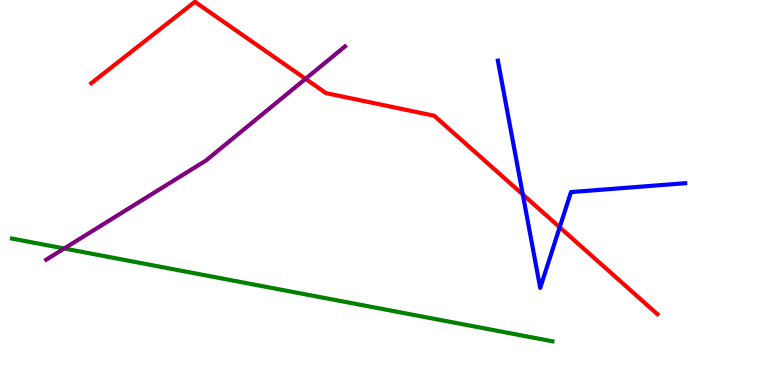[{'lines': ['blue', 'red'], 'intersections': [{'x': 6.75, 'y': 4.95}, {'x': 7.22, 'y': 4.1}]}, {'lines': ['green', 'red'], 'intersections': []}, {'lines': ['purple', 'red'], 'intersections': [{'x': 3.94, 'y': 7.95}]}, {'lines': ['blue', 'green'], 'intersections': []}, {'lines': ['blue', 'purple'], 'intersections': []}, {'lines': ['green', 'purple'], 'intersections': [{'x': 0.829, 'y': 3.55}]}]